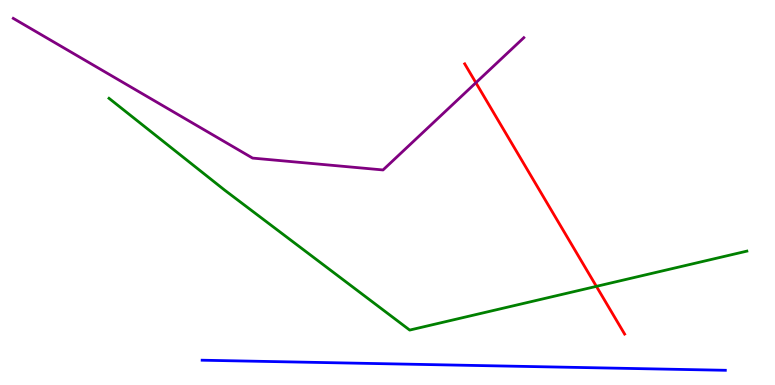[{'lines': ['blue', 'red'], 'intersections': []}, {'lines': ['green', 'red'], 'intersections': [{'x': 7.7, 'y': 2.56}]}, {'lines': ['purple', 'red'], 'intersections': [{'x': 6.14, 'y': 7.85}]}, {'lines': ['blue', 'green'], 'intersections': []}, {'lines': ['blue', 'purple'], 'intersections': []}, {'lines': ['green', 'purple'], 'intersections': []}]